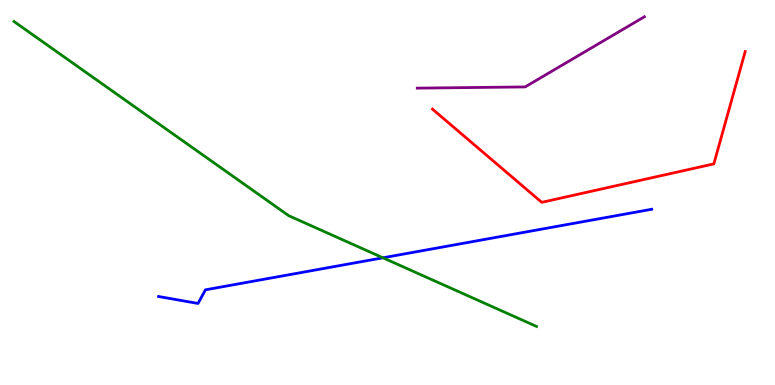[{'lines': ['blue', 'red'], 'intersections': []}, {'lines': ['green', 'red'], 'intersections': []}, {'lines': ['purple', 'red'], 'intersections': []}, {'lines': ['blue', 'green'], 'intersections': [{'x': 4.94, 'y': 3.3}]}, {'lines': ['blue', 'purple'], 'intersections': []}, {'lines': ['green', 'purple'], 'intersections': []}]